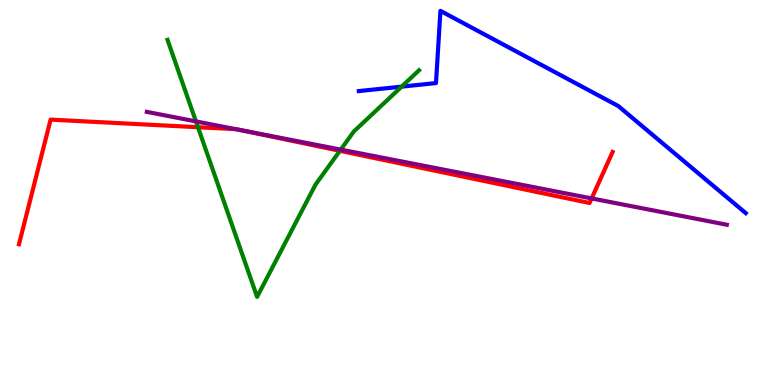[{'lines': ['blue', 'red'], 'intersections': []}, {'lines': ['green', 'red'], 'intersections': [{'x': 2.55, 'y': 6.7}, {'x': 4.39, 'y': 6.08}]}, {'lines': ['purple', 'red'], 'intersections': [{'x': 3.04, 'y': 6.65}, {'x': 3.14, 'y': 6.61}, {'x': 7.63, 'y': 4.85}]}, {'lines': ['blue', 'green'], 'intersections': [{'x': 5.18, 'y': 7.75}]}, {'lines': ['blue', 'purple'], 'intersections': []}, {'lines': ['green', 'purple'], 'intersections': [{'x': 2.53, 'y': 6.85}, {'x': 4.4, 'y': 6.11}]}]